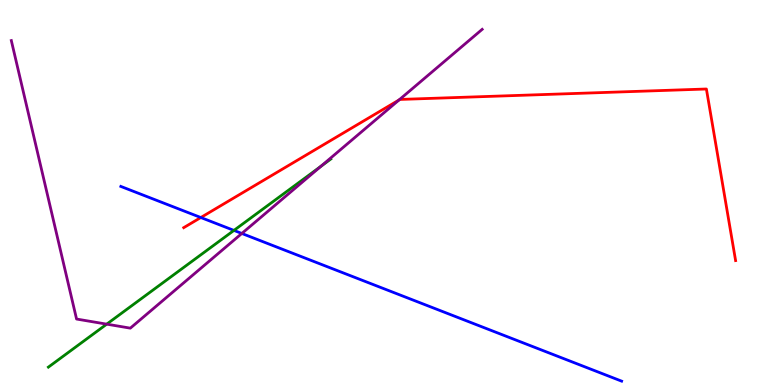[{'lines': ['blue', 'red'], 'intersections': [{'x': 2.59, 'y': 4.35}]}, {'lines': ['green', 'red'], 'intersections': []}, {'lines': ['purple', 'red'], 'intersections': [{'x': 5.15, 'y': 7.4}]}, {'lines': ['blue', 'green'], 'intersections': [{'x': 3.02, 'y': 4.02}]}, {'lines': ['blue', 'purple'], 'intersections': [{'x': 3.12, 'y': 3.94}]}, {'lines': ['green', 'purple'], 'intersections': [{'x': 1.38, 'y': 1.58}, {'x': 4.14, 'y': 5.68}]}]